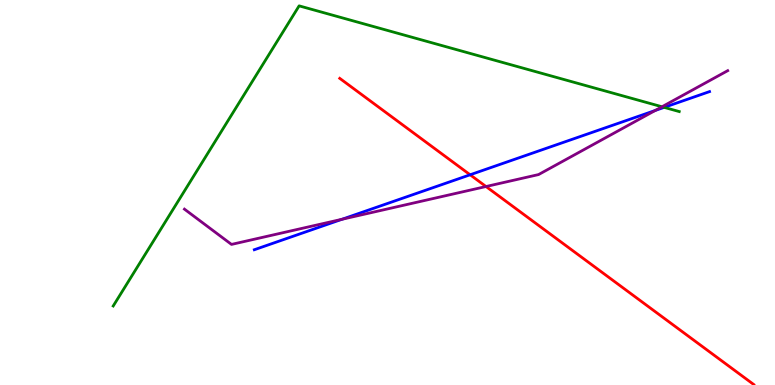[{'lines': ['blue', 'red'], 'intersections': [{'x': 6.07, 'y': 5.46}]}, {'lines': ['green', 'red'], 'intersections': []}, {'lines': ['purple', 'red'], 'intersections': [{'x': 6.27, 'y': 5.16}]}, {'lines': ['blue', 'green'], 'intersections': [{'x': 8.57, 'y': 7.21}]}, {'lines': ['blue', 'purple'], 'intersections': [{'x': 4.41, 'y': 4.3}, {'x': 8.46, 'y': 7.13}]}, {'lines': ['green', 'purple'], 'intersections': [{'x': 8.54, 'y': 7.23}]}]